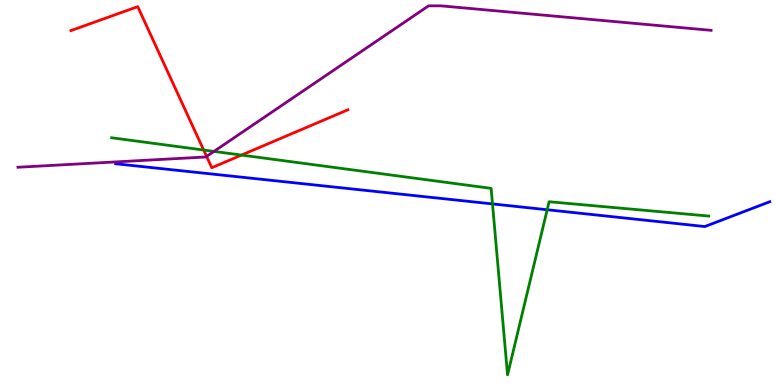[{'lines': ['blue', 'red'], 'intersections': []}, {'lines': ['green', 'red'], 'intersections': [{'x': 2.63, 'y': 6.1}, {'x': 3.12, 'y': 5.97}]}, {'lines': ['purple', 'red'], 'intersections': [{'x': 2.67, 'y': 5.94}]}, {'lines': ['blue', 'green'], 'intersections': [{'x': 6.35, 'y': 4.7}, {'x': 7.06, 'y': 4.55}]}, {'lines': ['blue', 'purple'], 'intersections': []}, {'lines': ['green', 'purple'], 'intersections': [{'x': 2.76, 'y': 6.07}]}]